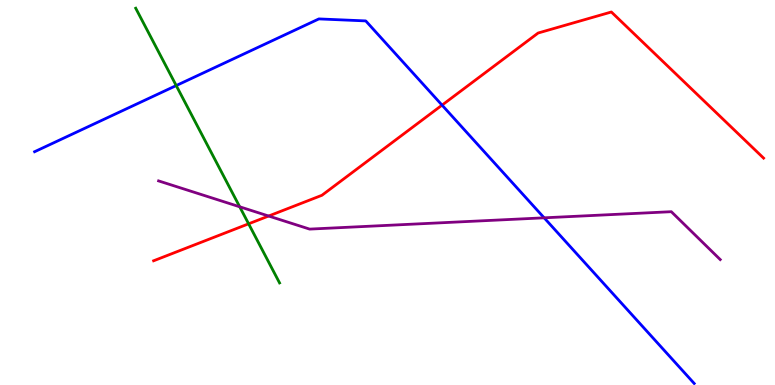[{'lines': ['blue', 'red'], 'intersections': [{'x': 5.7, 'y': 7.27}]}, {'lines': ['green', 'red'], 'intersections': [{'x': 3.21, 'y': 4.19}]}, {'lines': ['purple', 'red'], 'intersections': [{'x': 3.47, 'y': 4.39}]}, {'lines': ['blue', 'green'], 'intersections': [{'x': 2.27, 'y': 7.78}]}, {'lines': ['blue', 'purple'], 'intersections': [{'x': 7.02, 'y': 4.34}]}, {'lines': ['green', 'purple'], 'intersections': [{'x': 3.09, 'y': 4.63}]}]